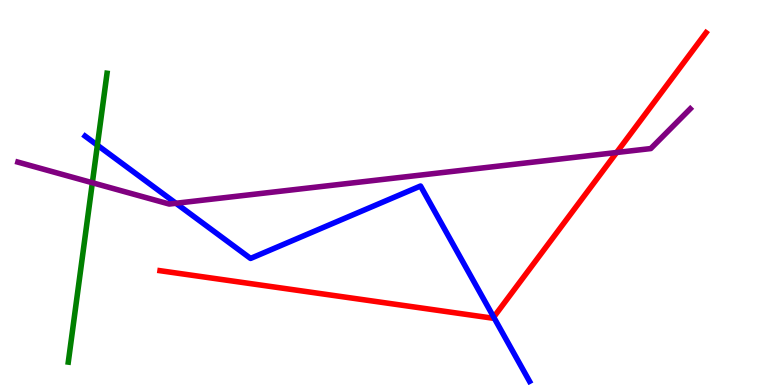[{'lines': ['blue', 'red'], 'intersections': [{'x': 6.37, 'y': 1.76}]}, {'lines': ['green', 'red'], 'intersections': []}, {'lines': ['purple', 'red'], 'intersections': [{'x': 7.96, 'y': 6.04}]}, {'lines': ['blue', 'green'], 'intersections': [{'x': 1.26, 'y': 6.23}]}, {'lines': ['blue', 'purple'], 'intersections': [{'x': 2.27, 'y': 4.72}]}, {'lines': ['green', 'purple'], 'intersections': [{'x': 1.19, 'y': 5.25}]}]